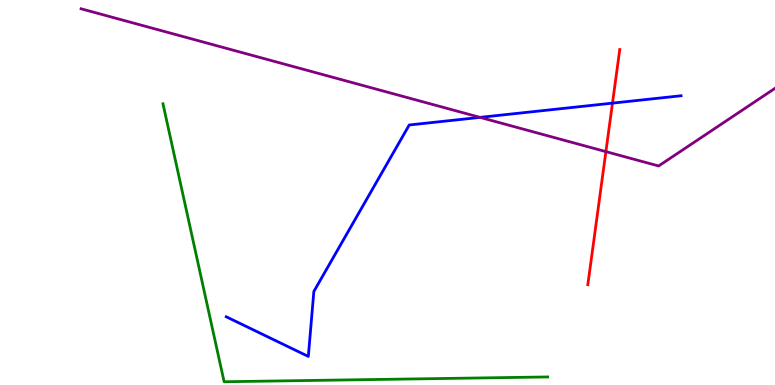[{'lines': ['blue', 'red'], 'intersections': [{'x': 7.9, 'y': 7.32}]}, {'lines': ['green', 'red'], 'intersections': []}, {'lines': ['purple', 'red'], 'intersections': [{'x': 7.82, 'y': 6.06}]}, {'lines': ['blue', 'green'], 'intersections': []}, {'lines': ['blue', 'purple'], 'intersections': [{'x': 6.19, 'y': 6.95}]}, {'lines': ['green', 'purple'], 'intersections': []}]